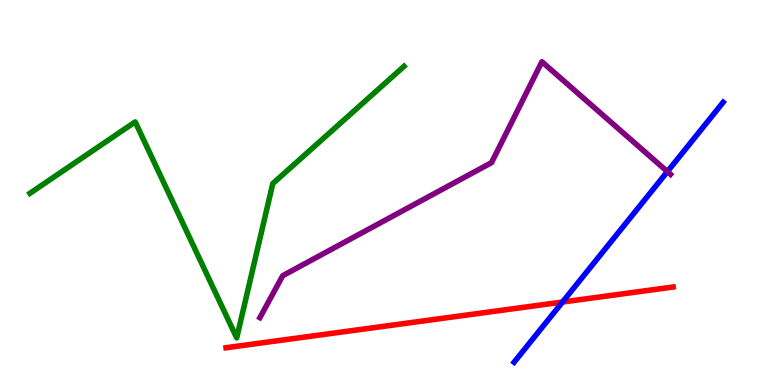[{'lines': ['blue', 'red'], 'intersections': [{'x': 7.26, 'y': 2.16}]}, {'lines': ['green', 'red'], 'intersections': []}, {'lines': ['purple', 'red'], 'intersections': []}, {'lines': ['blue', 'green'], 'intersections': []}, {'lines': ['blue', 'purple'], 'intersections': [{'x': 8.61, 'y': 5.54}]}, {'lines': ['green', 'purple'], 'intersections': []}]